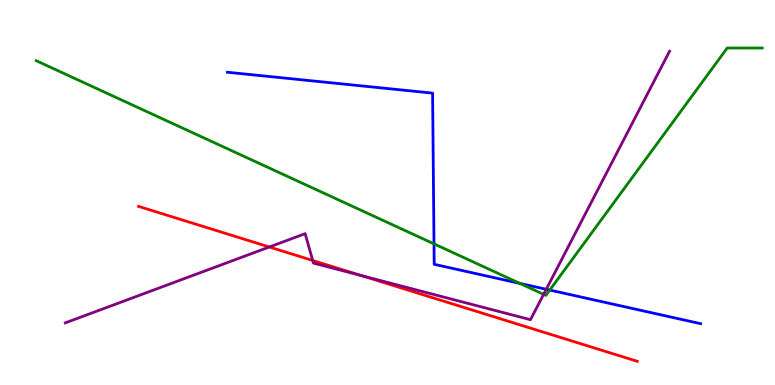[{'lines': ['blue', 'red'], 'intersections': []}, {'lines': ['green', 'red'], 'intersections': []}, {'lines': ['purple', 'red'], 'intersections': [{'x': 3.48, 'y': 3.58}, {'x': 4.04, 'y': 3.23}, {'x': 4.66, 'y': 2.84}]}, {'lines': ['blue', 'green'], 'intersections': [{'x': 5.6, 'y': 3.67}, {'x': 6.71, 'y': 2.64}, {'x': 7.09, 'y': 2.47}]}, {'lines': ['blue', 'purple'], 'intersections': [{'x': 7.05, 'y': 2.49}]}, {'lines': ['green', 'purple'], 'intersections': [{'x': 7.01, 'y': 2.35}]}]